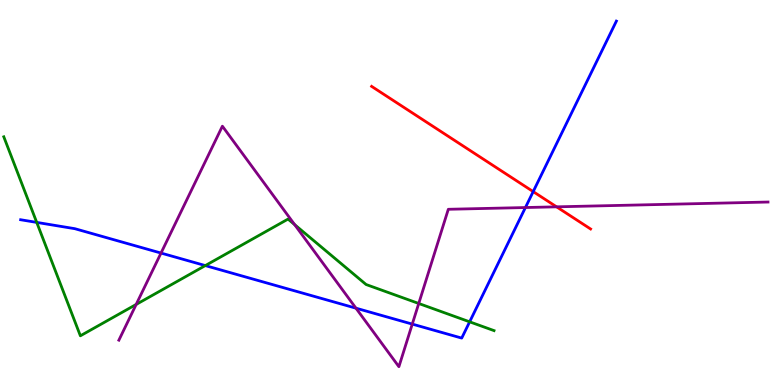[{'lines': ['blue', 'red'], 'intersections': [{'x': 6.88, 'y': 5.02}]}, {'lines': ['green', 'red'], 'intersections': []}, {'lines': ['purple', 'red'], 'intersections': [{'x': 7.18, 'y': 4.63}]}, {'lines': ['blue', 'green'], 'intersections': [{'x': 0.474, 'y': 4.22}, {'x': 2.65, 'y': 3.1}, {'x': 6.06, 'y': 1.64}]}, {'lines': ['blue', 'purple'], 'intersections': [{'x': 2.08, 'y': 3.43}, {'x': 4.59, 'y': 2.0}, {'x': 5.32, 'y': 1.58}, {'x': 6.78, 'y': 4.61}]}, {'lines': ['green', 'purple'], 'intersections': [{'x': 1.76, 'y': 2.09}, {'x': 3.8, 'y': 4.17}, {'x': 5.4, 'y': 2.12}]}]